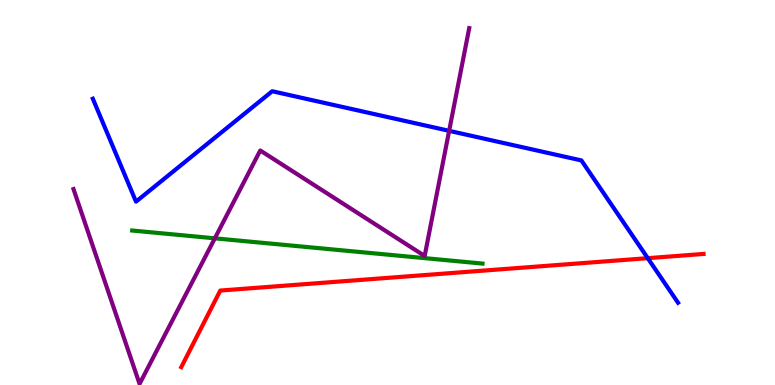[{'lines': ['blue', 'red'], 'intersections': [{'x': 8.36, 'y': 3.29}]}, {'lines': ['green', 'red'], 'intersections': []}, {'lines': ['purple', 'red'], 'intersections': []}, {'lines': ['blue', 'green'], 'intersections': []}, {'lines': ['blue', 'purple'], 'intersections': [{'x': 5.8, 'y': 6.6}]}, {'lines': ['green', 'purple'], 'intersections': [{'x': 2.77, 'y': 3.81}]}]